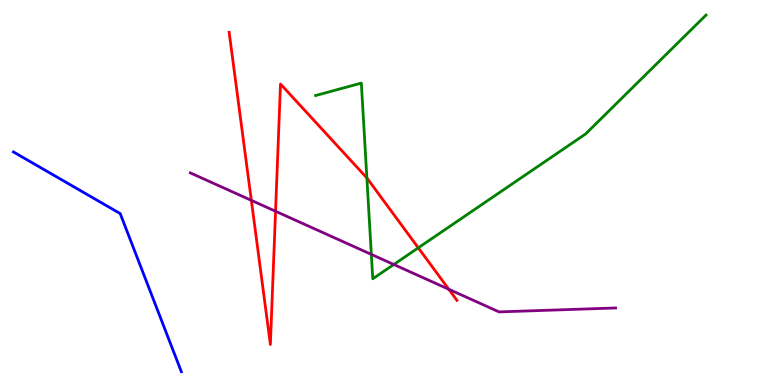[{'lines': ['blue', 'red'], 'intersections': []}, {'lines': ['green', 'red'], 'intersections': [{'x': 4.73, 'y': 5.38}, {'x': 5.4, 'y': 3.56}]}, {'lines': ['purple', 'red'], 'intersections': [{'x': 3.24, 'y': 4.8}, {'x': 3.56, 'y': 4.51}, {'x': 5.79, 'y': 2.49}]}, {'lines': ['blue', 'green'], 'intersections': []}, {'lines': ['blue', 'purple'], 'intersections': []}, {'lines': ['green', 'purple'], 'intersections': [{'x': 4.79, 'y': 3.39}, {'x': 5.08, 'y': 3.13}]}]